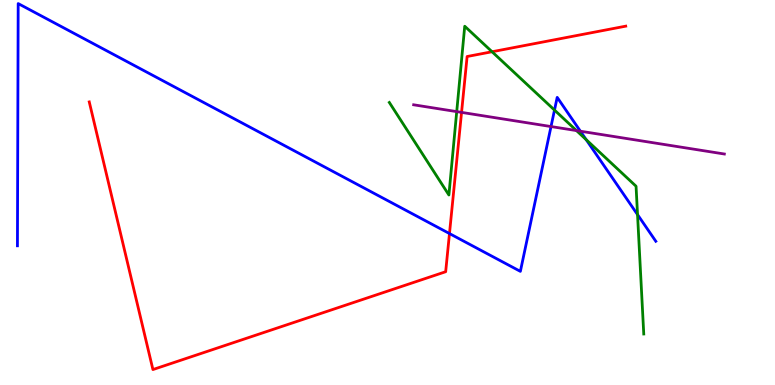[{'lines': ['blue', 'red'], 'intersections': [{'x': 5.8, 'y': 3.93}]}, {'lines': ['green', 'red'], 'intersections': [{'x': 6.35, 'y': 8.66}]}, {'lines': ['purple', 'red'], 'intersections': [{'x': 5.96, 'y': 7.08}]}, {'lines': ['blue', 'green'], 'intersections': [{'x': 7.15, 'y': 7.14}, {'x': 7.56, 'y': 6.37}, {'x': 8.23, 'y': 4.43}]}, {'lines': ['blue', 'purple'], 'intersections': [{'x': 7.11, 'y': 6.71}, {'x': 7.49, 'y': 6.59}]}, {'lines': ['green', 'purple'], 'intersections': [{'x': 5.89, 'y': 7.1}, {'x': 7.44, 'y': 6.61}]}]